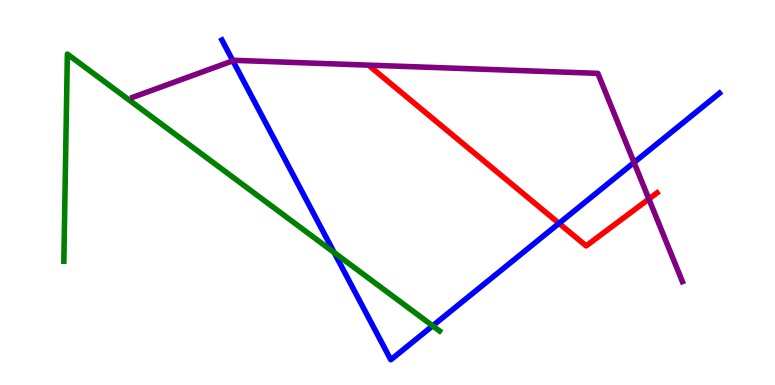[{'lines': ['blue', 'red'], 'intersections': [{'x': 7.21, 'y': 4.2}]}, {'lines': ['green', 'red'], 'intersections': []}, {'lines': ['purple', 'red'], 'intersections': [{'x': 8.37, 'y': 4.83}]}, {'lines': ['blue', 'green'], 'intersections': [{'x': 4.31, 'y': 3.44}, {'x': 5.58, 'y': 1.54}]}, {'lines': ['blue', 'purple'], 'intersections': [{'x': 3.0, 'y': 8.42}, {'x': 8.18, 'y': 5.78}]}, {'lines': ['green', 'purple'], 'intersections': []}]